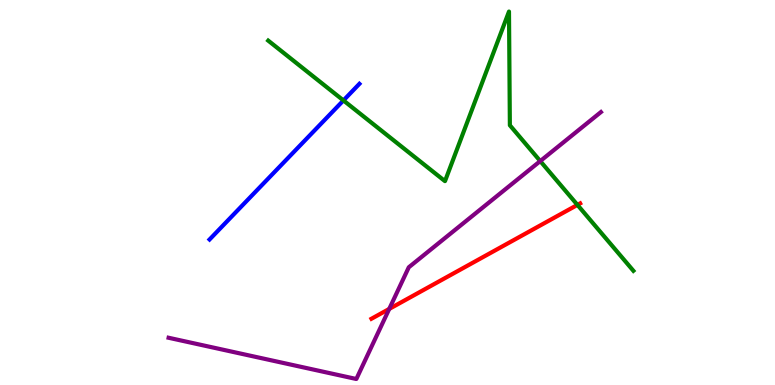[{'lines': ['blue', 'red'], 'intersections': []}, {'lines': ['green', 'red'], 'intersections': [{'x': 7.45, 'y': 4.68}]}, {'lines': ['purple', 'red'], 'intersections': [{'x': 5.02, 'y': 1.98}]}, {'lines': ['blue', 'green'], 'intersections': [{'x': 4.43, 'y': 7.39}]}, {'lines': ['blue', 'purple'], 'intersections': []}, {'lines': ['green', 'purple'], 'intersections': [{'x': 6.97, 'y': 5.82}]}]